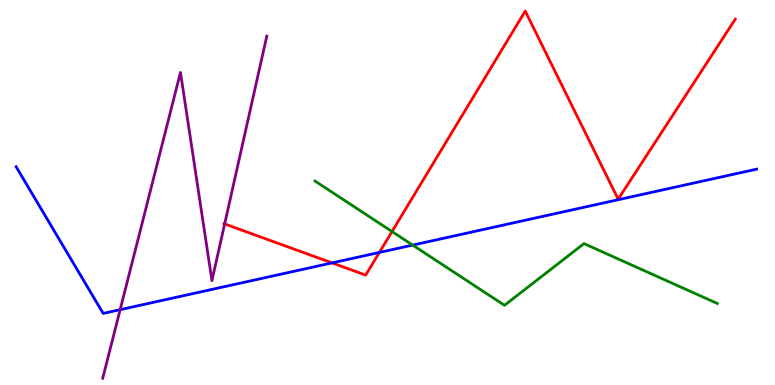[{'lines': ['blue', 'red'], 'intersections': [{'x': 4.28, 'y': 3.17}, {'x': 4.89, 'y': 3.44}]}, {'lines': ['green', 'red'], 'intersections': [{'x': 5.06, 'y': 3.99}]}, {'lines': ['purple', 'red'], 'intersections': [{'x': 2.9, 'y': 4.18}]}, {'lines': ['blue', 'green'], 'intersections': [{'x': 5.32, 'y': 3.63}]}, {'lines': ['blue', 'purple'], 'intersections': [{'x': 1.55, 'y': 1.96}]}, {'lines': ['green', 'purple'], 'intersections': []}]